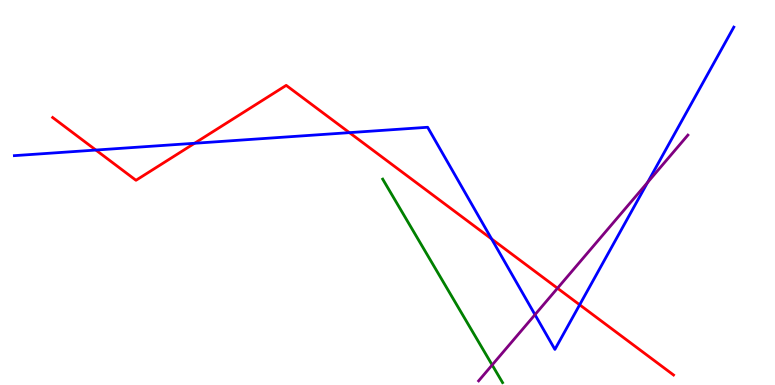[{'lines': ['blue', 'red'], 'intersections': [{'x': 1.24, 'y': 6.1}, {'x': 2.51, 'y': 6.28}, {'x': 4.51, 'y': 6.55}, {'x': 6.34, 'y': 3.79}, {'x': 7.48, 'y': 2.08}]}, {'lines': ['green', 'red'], 'intersections': []}, {'lines': ['purple', 'red'], 'intersections': [{'x': 7.19, 'y': 2.51}]}, {'lines': ['blue', 'green'], 'intersections': []}, {'lines': ['blue', 'purple'], 'intersections': [{'x': 6.9, 'y': 1.83}, {'x': 8.36, 'y': 5.26}]}, {'lines': ['green', 'purple'], 'intersections': [{'x': 6.35, 'y': 0.52}]}]